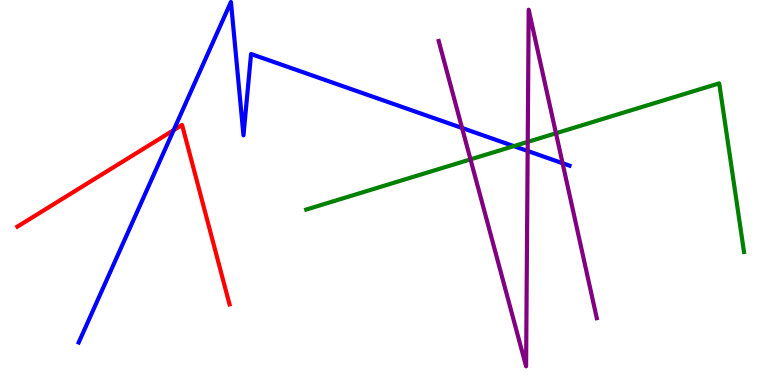[{'lines': ['blue', 'red'], 'intersections': [{'x': 2.24, 'y': 6.62}]}, {'lines': ['green', 'red'], 'intersections': []}, {'lines': ['purple', 'red'], 'intersections': []}, {'lines': ['blue', 'green'], 'intersections': [{'x': 6.63, 'y': 6.2}]}, {'lines': ['blue', 'purple'], 'intersections': [{'x': 5.96, 'y': 6.68}, {'x': 6.81, 'y': 6.08}, {'x': 7.26, 'y': 5.76}]}, {'lines': ['green', 'purple'], 'intersections': [{'x': 6.07, 'y': 5.86}, {'x': 6.81, 'y': 6.31}, {'x': 7.17, 'y': 6.54}]}]